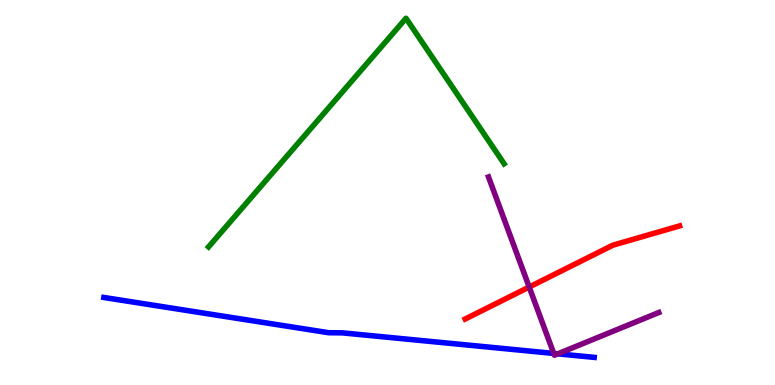[{'lines': ['blue', 'red'], 'intersections': []}, {'lines': ['green', 'red'], 'intersections': []}, {'lines': ['purple', 'red'], 'intersections': [{'x': 6.83, 'y': 2.54}]}, {'lines': ['blue', 'green'], 'intersections': []}, {'lines': ['blue', 'purple'], 'intersections': [{'x': 7.15, 'y': 0.82}, {'x': 7.2, 'y': 0.81}]}, {'lines': ['green', 'purple'], 'intersections': []}]